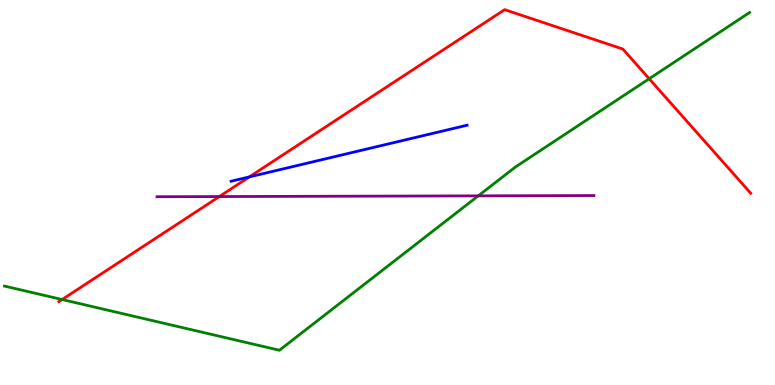[{'lines': ['blue', 'red'], 'intersections': [{'x': 3.22, 'y': 5.4}]}, {'lines': ['green', 'red'], 'intersections': [{'x': 0.802, 'y': 2.22}, {'x': 8.38, 'y': 7.95}]}, {'lines': ['purple', 'red'], 'intersections': [{'x': 2.83, 'y': 4.89}]}, {'lines': ['blue', 'green'], 'intersections': []}, {'lines': ['blue', 'purple'], 'intersections': []}, {'lines': ['green', 'purple'], 'intersections': [{'x': 6.17, 'y': 4.91}]}]